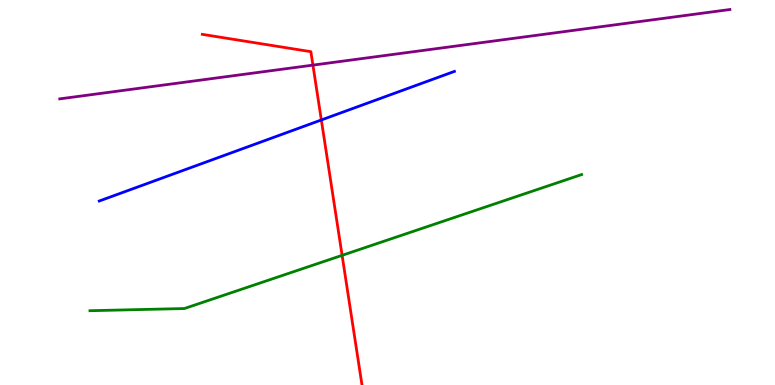[{'lines': ['blue', 'red'], 'intersections': [{'x': 4.15, 'y': 6.88}]}, {'lines': ['green', 'red'], 'intersections': [{'x': 4.41, 'y': 3.37}]}, {'lines': ['purple', 'red'], 'intersections': [{'x': 4.04, 'y': 8.31}]}, {'lines': ['blue', 'green'], 'intersections': []}, {'lines': ['blue', 'purple'], 'intersections': []}, {'lines': ['green', 'purple'], 'intersections': []}]